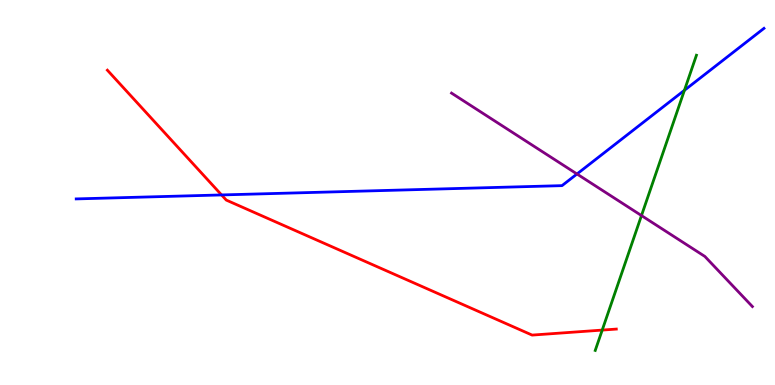[{'lines': ['blue', 'red'], 'intersections': [{'x': 2.86, 'y': 4.94}]}, {'lines': ['green', 'red'], 'intersections': [{'x': 7.77, 'y': 1.43}]}, {'lines': ['purple', 'red'], 'intersections': []}, {'lines': ['blue', 'green'], 'intersections': [{'x': 8.83, 'y': 7.65}]}, {'lines': ['blue', 'purple'], 'intersections': [{'x': 7.44, 'y': 5.48}]}, {'lines': ['green', 'purple'], 'intersections': [{'x': 8.28, 'y': 4.4}]}]